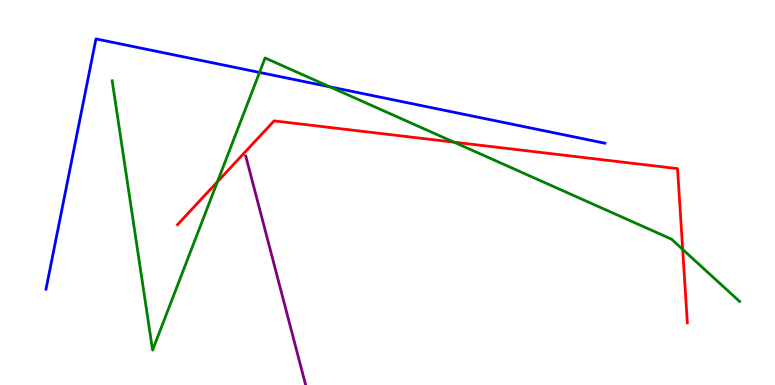[{'lines': ['blue', 'red'], 'intersections': []}, {'lines': ['green', 'red'], 'intersections': [{'x': 2.81, 'y': 5.28}, {'x': 5.86, 'y': 6.31}, {'x': 8.81, 'y': 3.52}]}, {'lines': ['purple', 'red'], 'intersections': []}, {'lines': ['blue', 'green'], 'intersections': [{'x': 3.35, 'y': 8.12}, {'x': 4.26, 'y': 7.74}]}, {'lines': ['blue', 'purple'], 'intersections': []}, {'lines': ['green', 'purple'], 'intersections': []}]